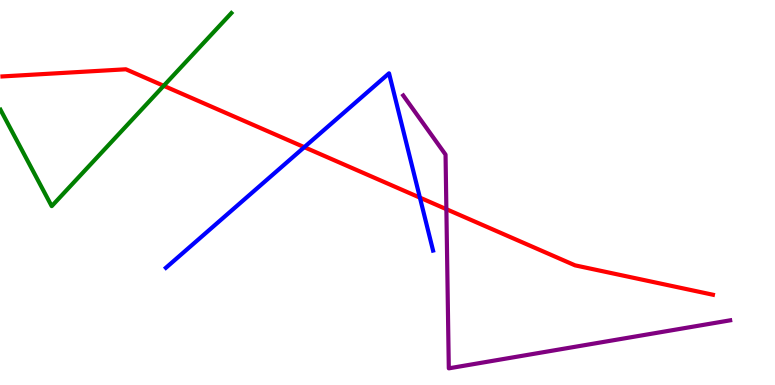[{'lines': ['blue', 'red'], 'intersections': [{'x': 3.93, 'y': 6.18}, {'x': 5.42, 'y': 4.87}]}, {'lines': ['green', 'red'], 'intersections': [{'x': 2.11, 'y': 7.77}]}, {'lines': ['purple', 'red'], 'intersections': [{'x': 5.76, 'y': 4.57}]}, {'lines': ['blue', 'green'], 'intersections': []}, {'lines': ['blue', 'purple'], 'intersections': []}, {'lines': ['green', 'purple'], 'intersections': []}]